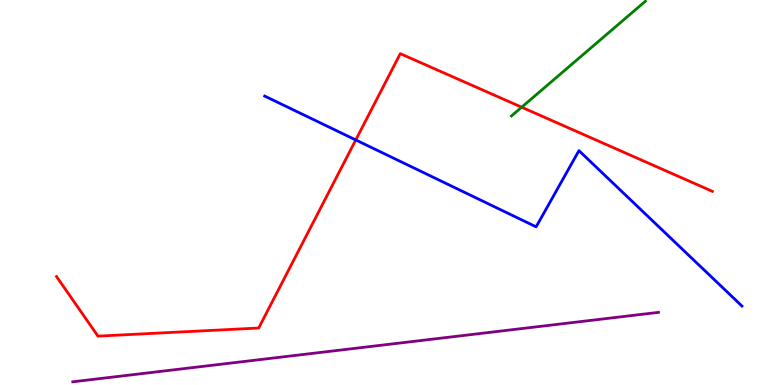[{'lines': ['blue', 'red'], 'intersections': [{'x': 4.59, 'y': 6.36}]}, {'lines': ['green', 'red'], 'intersections': [{'x': 6.73, 'y': 7.22}]}, {'lines': ['purple', 'red'], 'intersections': []}, {'lines': ['blue', 'green'], 'intersections': []}, {'lines': ['blue', 'purple'], 'intersections': []}, {'lines': ['green', 'purple'], 'intersections': []}]